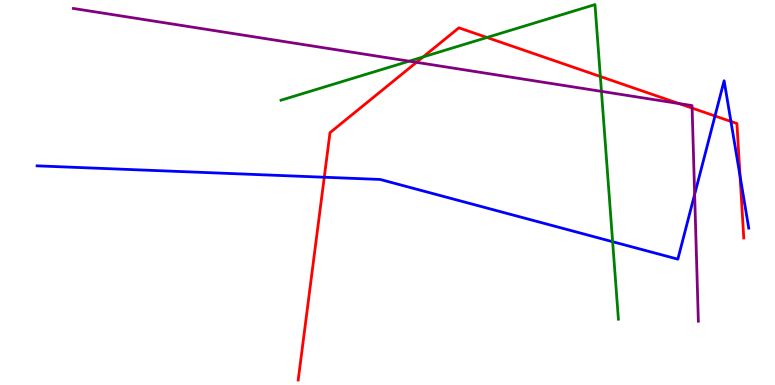[{'lines': ['blue', 'red'], 'intersections': [{'x': 4.18, 'y': 5.4}, {'x': 9.23, 'y': 6.99}, {'x': 9.43, 'y': 6.85}, {'x': 9.55, 'y': 5.43}]}, {'lines': ['green', 'red'], 'intersections': [{'x': 5.46, 'y': 8.52}, {'x': 6.28, 'y': 9.03}, {'x': 7.75, 'y': 8.01}]}, {'lines': ['purple', 'red'], 'intersections': [{'x': 5.37, 'y': 8.38}, {'x': 8.76, 'y': 7.31}, {'x': 8.93, 'y': 7.19}]}, {'lines': ['blue', 'green'], 'intersections': [{'x': 7.9, 'y': 3.72}]}, {'lines': ['blue', 'purple'], 'intersections': [{'x': 8.96, 'y': 4.95}]}, {'lines': ['green', 'purple'], 'intersections': [{'x': 5.28, 'y': 8.41}, {'x': 7.76, 'y': 7.63}]}]